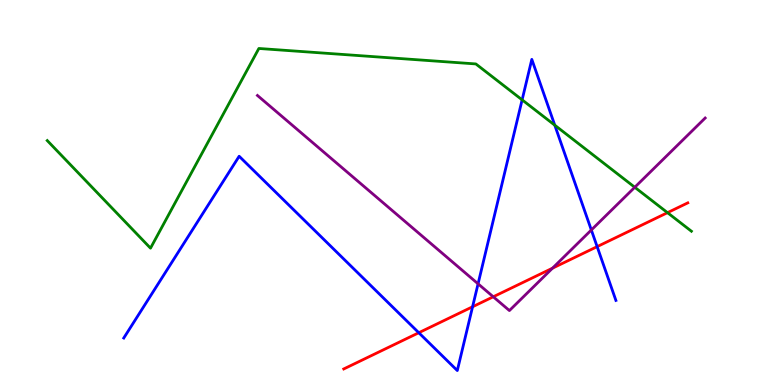[{'lines': ['blue', 'red'], 'intersections': [{'x': 5.4, 'y': 1.36}, {'x': 6.1, 'y': 2.03}, {'x': 7.71, 'y': 3.59}]}, {'lines': ['green', 'red'], 'intersections': [{'x': 8.61, 'y': 4.48}]}, {'lines': ['purple', 'red'], 'intersections': [{'x': 6.36, 'y': 2.29}, {'x': 7.13, 'y': 3.03}]}, {'lines': ['blue', 'green'], 'intersections': [{'x': 6.74, 'y': 7.41}, {'x': 7.16, 'y': 6.75}]}, {'lines': ['blue', 'purple'], 'intersections': [{'x': 6.17, 'y': 2.63}, {'x': 7.63, 'y': 4.03}]}, {'lines': ['green', 'purple'], 'intersections': [{'x': 8.19, 'y': 5.14}]}]